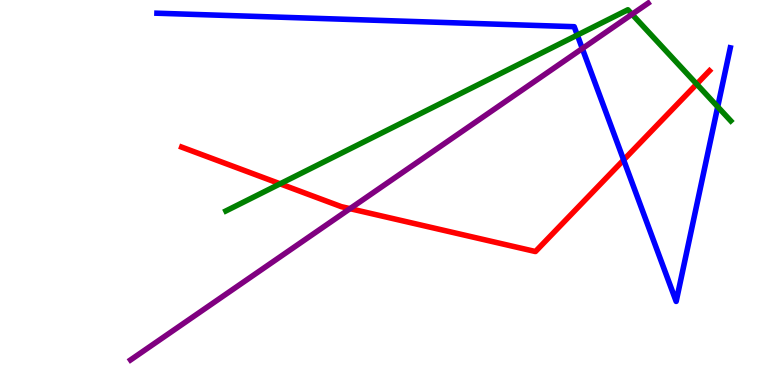[{'lines': ['blue', 'red'], 'intersections': [{'x': 8.05, 'y': 5.85}]}, {'lines': ['green', 'red'], 'intersections': [{'x': 3.61, 'y': 5.23}, {'x': 8.99, 'y': 7.82}]}, {'lines': ['purple', 'red'], 'intersections': [{'x': 4.52, 'y': 4.58}]}, {'lines': ['blue', 'green'], 'intersections': [{'x': 7.45, 'y': 9.09}, {'x': 9.26, 'y': 7.23}]}, {'lines': ['blue', 'purple'], 'intersections': [{'x': 7.51, 'y': 8.74}]}, {'lines': ['green', 'purple'], 'intersections': [{'x': 8.16, 'y': 9.63}]}]